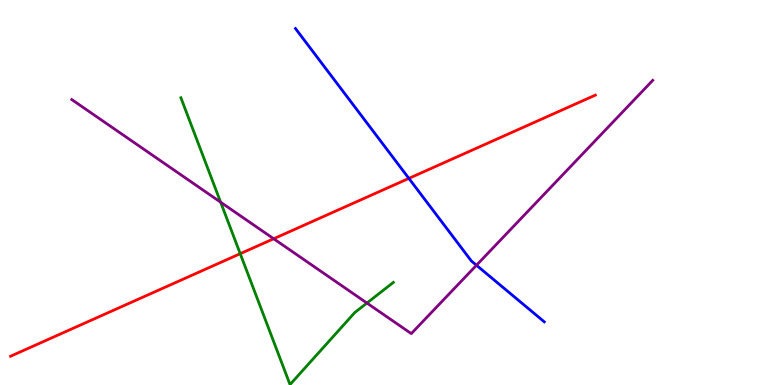[{'lines': ['blue', 'red'], 'intersections': [{'x': 5.28, 'y': 5.37}]}, {'lines': ['green', 'red'], 'intersections': [{'x': 3.1, 'y': 3.41}]}, {'lines': ['purple', 'red'], 'intersections': [{'x': 3.53, 'y': 3.8}]}, {'lines': ['blue', 'green'], 'intersections': []}, {'lines': ['blue', 'purple'], 'intersections': [{'x': 6.15, 'y': 3.11}]}, {'lines': ['green', 'purple'], 'intersections': [{'x': 2.85, 'y': 4.75}, {'x': 4.73, 'y': 2.13}]}]